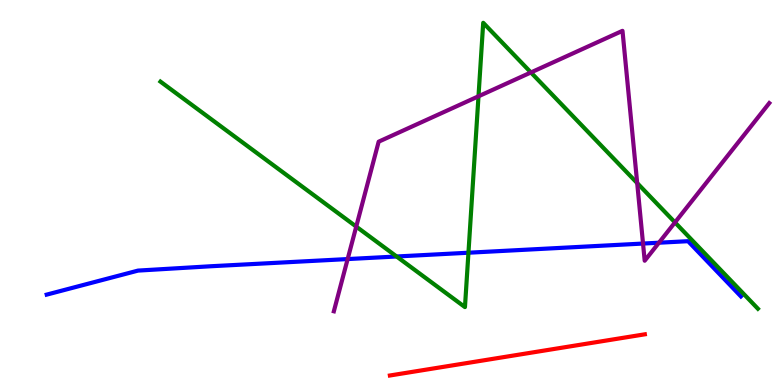[{'lines': ['blue', 'red'], 'intersections': []}, {'lines': ['green', 'red'], 'intersections': []}, {'lines': ['purple', 'red'], 'intersections': []}, {'lines': ['blue', 'green'], 'intersections': [{'x': 5.12, 'y': 3.34}, {'x': 6.04, 'y': 3.44}]}, {'lines': ['blue', 'purple'], 'intersections': [{'x': 4.49, 'y': 3.27}, {'x': 8.3, 'y': 3.67}, {'x': 8.5, 'y': 3.7}]}, {'lines': ['green', 'purple'], 'intersections': [{'x': 4.6, 'y': 4.11}, {'x': 6.17, 'y': 7.5}, {'x': 6.85, 'y': 8.12}, {'x': 8.22, 'y': 5.24}, {'x': 8.71, 'y': 4.22}]}]